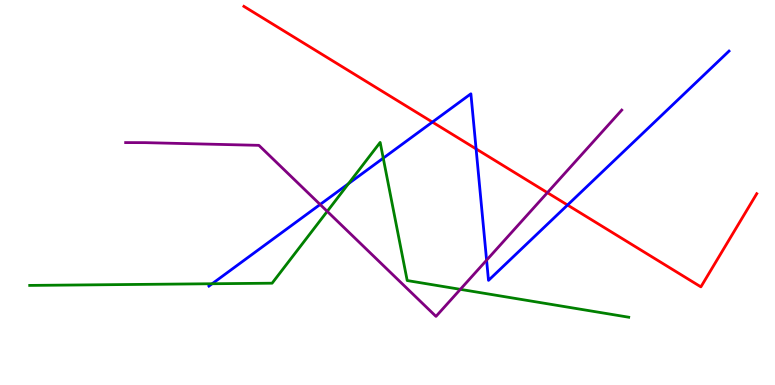[{'lines': ['blue', 'red'], 'intersections': [{'x': 5.58, 'y': 6.83}, {'x': 6.14, 'y': 6.13}, {'x': 7.32, 'y': 4.67}]}, {'lines': ['green', 'red'], 'intersections': []}, {'lines': ['purple', 'red'], 'intersections': [{'x': 7.06, 'y': 5.0}]}, {'lines': ['blue', 'green'], 'intersections': [{'x': 2.74, 'y': 2.63}, {'x': 4.5, 'y': 5.23}, {'x': 4.95, 'y': 5.89}]}, {'lines': ['blue', 'purple'], 'intersections': [{'x': 4.13, 'y': 4.69}, {'x': 6.28, 'y': 3.24}]}, {'lines': ['green', 'purple'], 'intersections': [{'x': 4.22, 'y': 4.51}, {'x': 5.94, 'y': 2.48}]}]